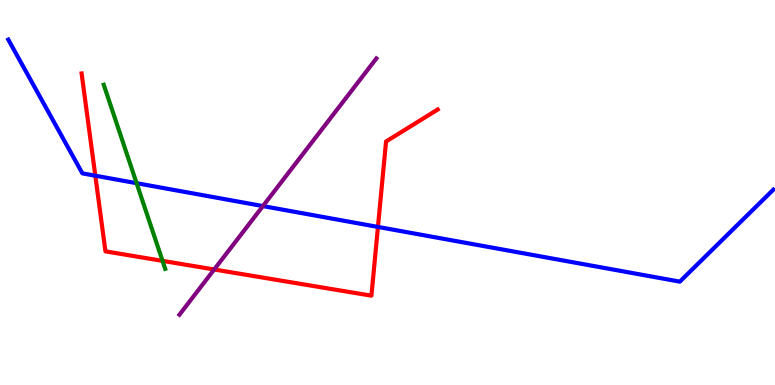[{'lines': ['blue', 'red'], 'intersections': [{'x': 1.23, 'y': 5.44}, {'x': 4.88, 'y': 4.11}]}, {'lines': ['green', 'red'], 'intersections': [{'x': 2.1, 'y': 3.22}]}, {'lines': ['purple', 'red'], 'intersections': [{'x': 2.76, 'y': 3.0}]}, {'lines': ['blue', 'green'], 'intersections': [{'x': 1.76, 'y': 5.24}]}, {'lines': ['blue', 'purple'], 'intersections': [{'x': 3.39, 'y': 4.65}]}, {'lines': ['green', 'purple'], 'intersections': []}]